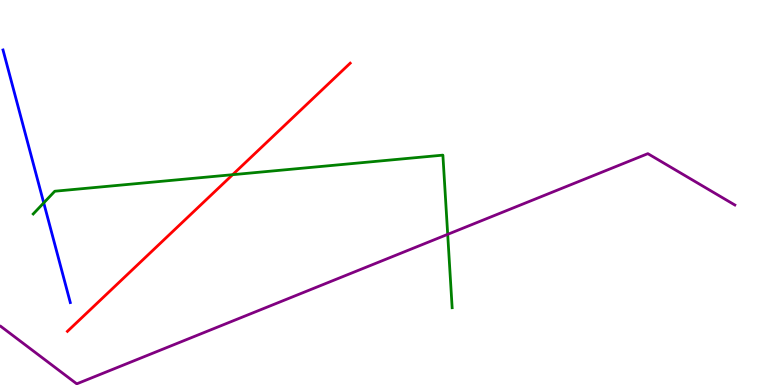[{'lines': ['blue', 'red'], 'intersections': []}, {'lines': ['green', 'red'], 'intersections': [{'x': 3.0, 'y': 5.46}]}, {'lines': ['purple', 'red'], 'intersections': []}, {'lines': ['blue', 'green'], 'intersections': [{'x': 0.564, 'y': 4.73}]}, {'lines': ['blue', 'purple'], 'intersections': []}, {'lines': ['green', 'purple'], 'intersections': [{'x': 5.78, 'y': 3.91}]}]